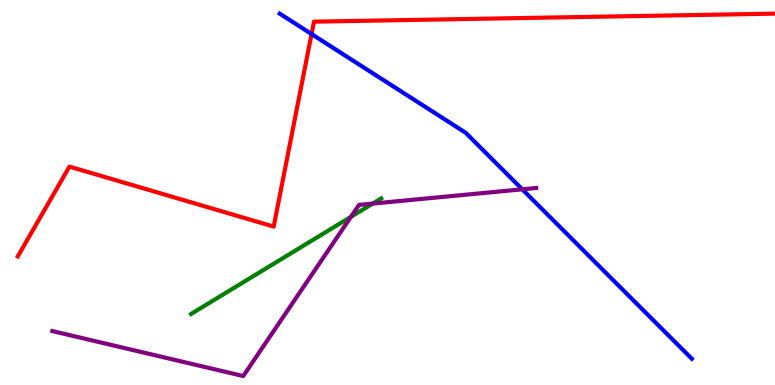[{'lines': ['blue', 'red'], 'intersections': [{'x': 4.02, 'y': 9.12}]}, {'lines': ['green', 'red'], 'intersections': []}, {'lines': ['purple', 'red'], 'intersections': []}, {'lines': ['blue', 'green'], 'intersections': []}, {'lines': ['blue', 'purple'], 'intersections': [{'x': 6.74, 'y': 5.08}]}, {'lines': ['green', 'purple'], 'intersections': [{'x': 4.53, 'y': 4.37}, {'x': 4.81, 'y': 4.71}]}]